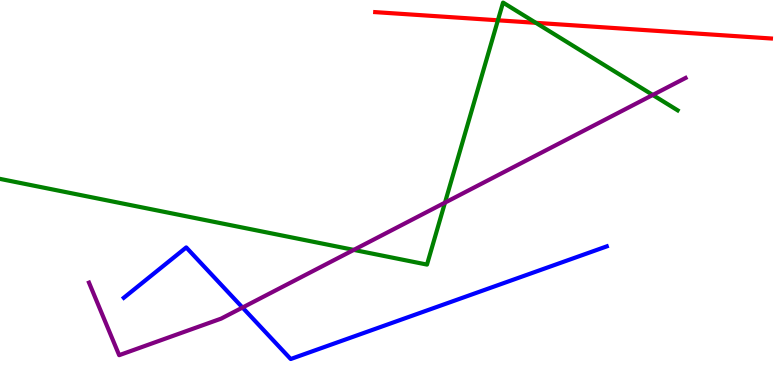[{'lines': ['blue', 'red'], 'intersections': []}, {'lines': ['green', 'red'], 'intersections': [{'x': 6.42, 'y': 9.47}, {'x': 6.91, 'y': 9.41}]}, {'lines': ['purple', 'red'], 'intersections': []}, {'lines': ['blue', 'green'], 'intersections': []}, {'lines': ['blue', 'purple'], 'intersections': [{'x': 3.13, 'y': 2.01}]}, {'lines': ['green', 'purple'], 'intersections': [{'x': 4.56, 'y': 3.51}, {'x': 5.74, 'y': 4.74}, {'x': 8.42, 'y': 7.53}]}]